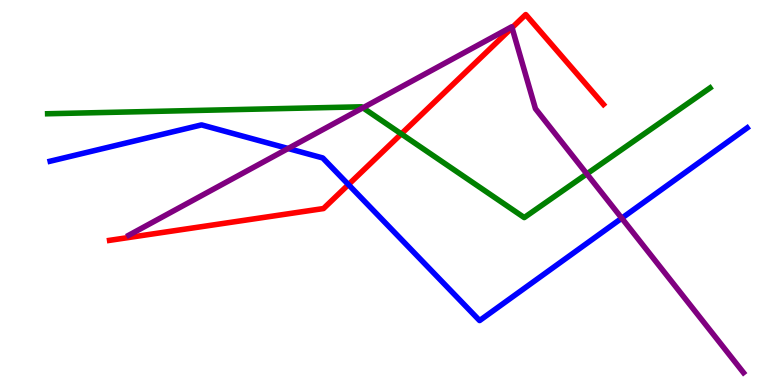[{'lines': ['blue', 'red'], 'intersections': [{'x': 4.5, 'y': 5.21}]}, {'lines': ['green', 'red'], 'intersections': [{'x': 5.18, 'y': 6.52}]}, {'lines': ['purple', 'red'], 'intersections': [{'x': 6.61, 'y': 9.28}]}, {'lines': ['blue', 'green'], 'intersections': []}, {'lines': ['blue', 'purple'], 'intersections': [{'x': 3.72, 'y': 6.14}, {'x': 8.02, 'y': 4.33}]}, {'lines': ['green', 'purple'], 'intersections': [{'x': 4.68, 'y': 7.2}, {'x': 7.57, 'y': 5.48}]}]